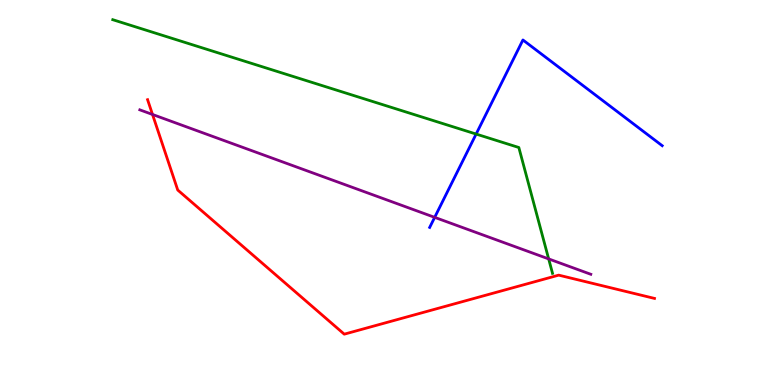[{'lines': ['blue', 'red'], 'intersections': []}, {'lines': ['green', 'red'], 'intersections': []}, {'lines': ['purple', 'red'], 'intersections': [{'x': 1.97, 'y': 7.03}]}, {'lines': ['blue', 'green'], 'intersections': [{'x': 6.14, 'y': 6.52}]}, {'lines': ['blue', 'purple'], 'intersections': [{'x': 5.61, 'y': 4.35}]}, {'lines': ['green', 'purple'], 'intersections': [{'x': 7.08, 'y': 3.27}]}]